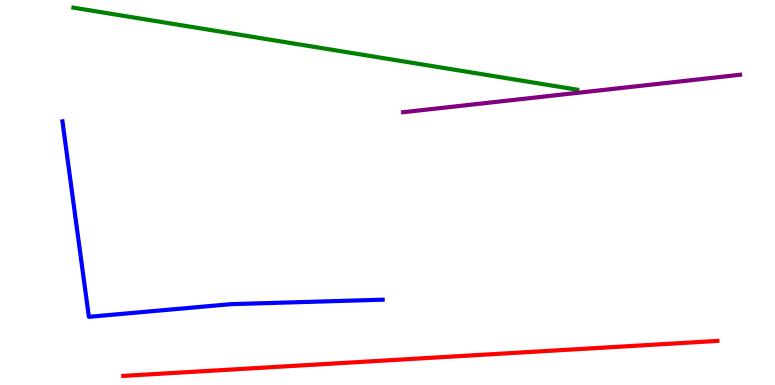[{'lines': ['blue', 'red'], 'intersections': []}, {'lines': ['green', 'red'], 'intersections': []}, {'lines': ['purple', 'red'], 'intersections': []}, {'lines': ['blue', 'green'], 'intersections': []}, {'lines': ['blue', 'purple'], 'intersections': []}, {'lines': ['green', 'purple'], 'intersections': []}]